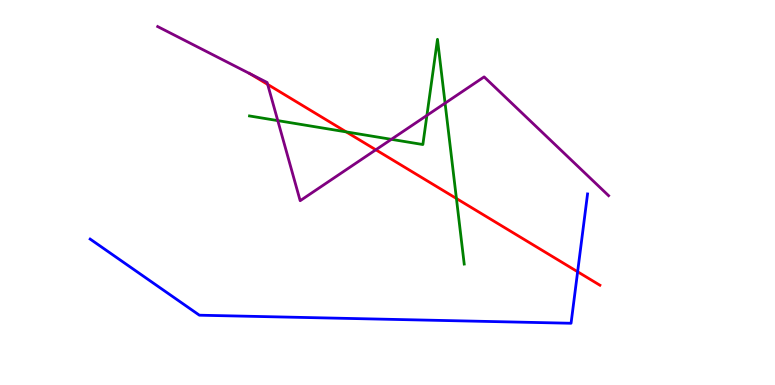[{'lines': ['blue', 'red'], 'intersections': [{'x': 7.45, 'y': 2.94}]}, {'lines': ['green', 'red'], 'intersections': [{'x': 4.47, 'y': 6.57}, {'x': 5.89, 'y': 4.84}]}, {'lines': ['purple', 'red'], 'intersections': [{'x': 3.23, 'y': 8.08}, {'x': 3.45, 'y': 7.81}, {'x': 4.85, 'y': 6.11}]}, {'lines': ['blue', 'green'], 'intersections': []}, {'lines': ['blue', 'purple'], 'intersections': []}, {'lines': ['green', 'purple'], 'intersections': [{'x': 3.58, 'y': 6.87}, {'x': 5.05, 'y': 6.38}, {'x': 5.51, 'y': 7.0}, {'x': 5.74, 'y': 7.32}]}]